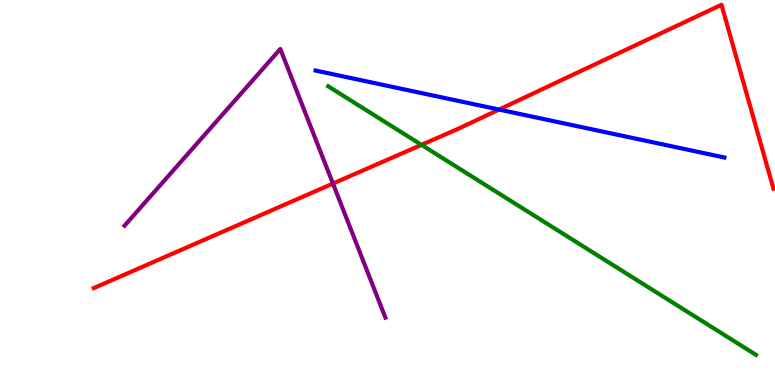[{'lines': ['blue', 'red'], 'intersections': [{'x': 6.44, 'y': 7.15}]}, {'lines': ['green', 'red'], 'intersections': [{'x': 5.44, 'y': 6.24}]}, {'lines': ['purple', 'red'], 'intersections': [{'x': 4.3, 'y': 5.23}]}, {'lines': ['blue', 'green'], 'intersections': []}, {'lines': ['blue', 'purple'], 'intersections': []}, {'lines': ['green', 'purple'], 'intersections': []}]